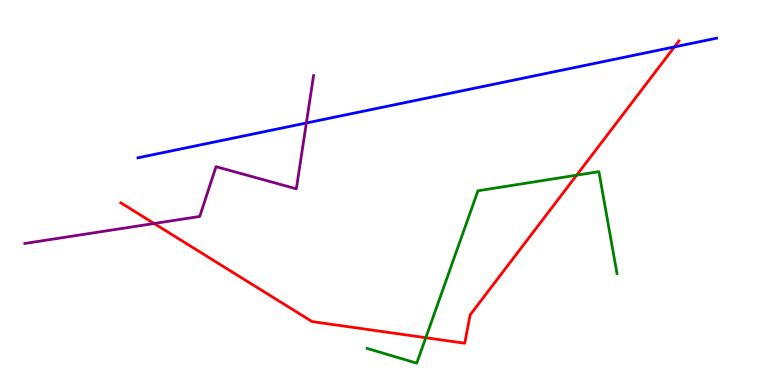[{'lines': ['blue', 'red'], 'intersections': [{'x': 8.7, 'y': 8.78}]}, {'lines': ['green', 'red'], 'intersections': [{'x': 5.49, 'y': 1.23}, {'x': 7.44, 'y': 5.45}]}, {'lines': ['purple', 'red'], 'intersections': [{'x': 1.99, 'y': 4.19}]}, {'lines': ['blue', 'green'], 'intersections': []}, {'lines': ['blue', 'purple'], 'intersections': [{'x': 3.95, 'y': 6.81}]}, {'lines': ['green', 'purple'], 'intersections': []}]